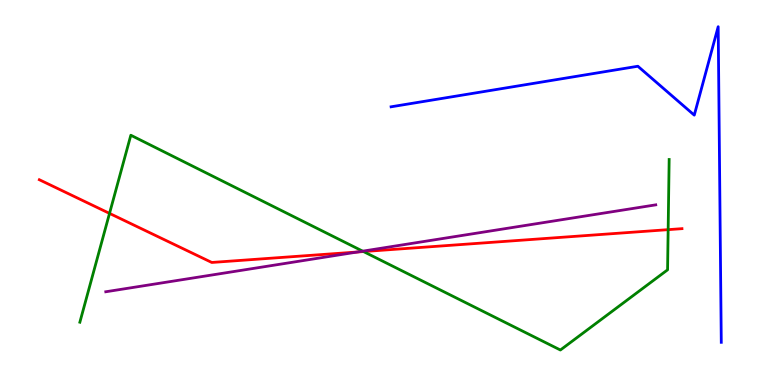[{'lines': ['blue', 'red'], 'intersections': []}, {'lines': ['green', 'red'], 'intersections': [{'x': 1.41, 'y': 4.46}, {'x': 4.69, 'y': 3.47}, {'x': 8.62, 'y': 4.03}]}, {'lines': ['purple', 'red'], 'intersections': [{'x': 4.61, 'y': 3.45}]}, {'lines': ['blue', 'green'], 'intersections': []}, {'lines': ['blue', 'purple'], 'intersections': []}, {'lines': ['green', 'purple'], 'intersections': [{'x': 4.68, 'y': 3.48}]}]